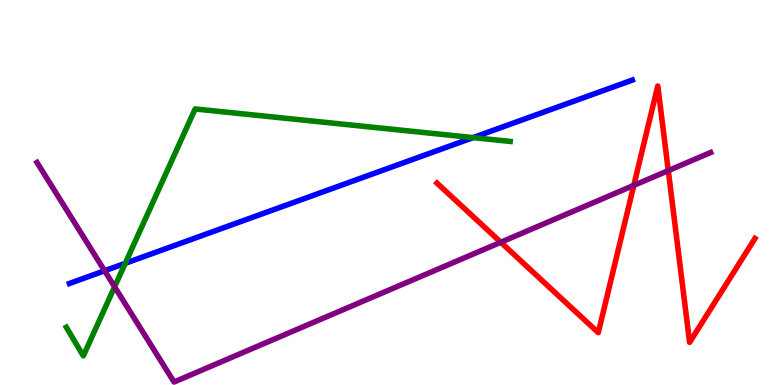[{'lines': ['blue', 'red'], 'intersections': []}, {'lines': ['green', 'red'], 'intersections': []}, {'lines': ['purple', 'red'], 'intersections': [{'x': 6.46, 'y': 3.71}, {'x': 8.18, 'y': 5.19}, {'x': 8.62, 'y': 5.57}]}, {'lines': ['blue', 'green'], 'intersections': [{'x': 1.62, 'y': 3.16}, {'x': 6.1, 'y': 6.43}]}, {'lines': ['blue', 'purple'], 'intersections': [{'x': 1.35, 'y': 2.97}]}, {'lines': ['green', 'purple'], 'intersections': [{'x': 1.48, 'y': 2.55}]}]